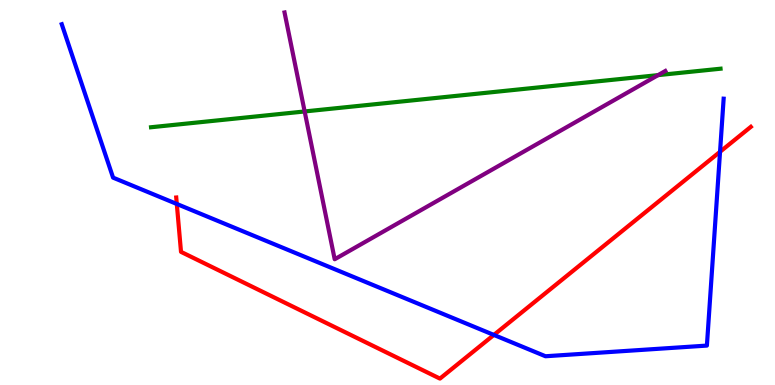[{'lines': ['blue', 'red'], 'intersections': [{'x': 2.28, 'y': 4.7}, {'x': 6.37, 'y': 1.3}, {'x': 9.29, 'y': 6.06}]}, {'lines': ['green', 'red'], 'intersections': []}, {'lines': ['purple', 'red'], 'intersections': []}, {'lines': ['blue', 'green'], 'intersections': []}, {'lines': ['blue', 'purple'], 'intersections': []}, {'lines': ['green', 'purple'], 'intersections': [{'x': 3.93, 'y': 7.11}, {'x': 8.49, 'y': 8.05}]}]